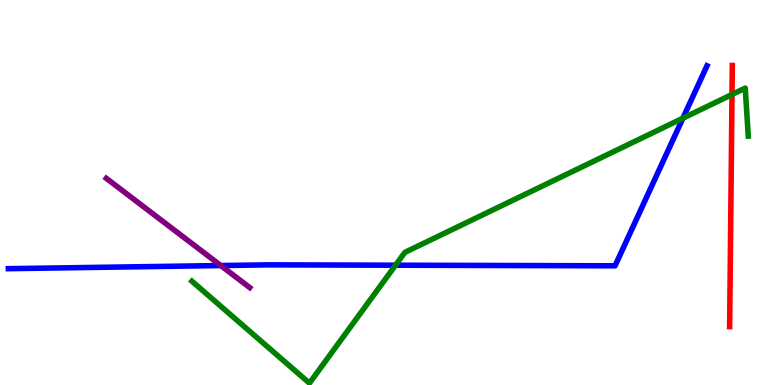[{'lines': ['blue', 'red'], 'intersections': []}, {'lines': ['green', 'red'], 'intersections': [{'x': 9.45, 'y': 7.55}]}, {'lines': ['purple', 'red'], 'intersections': []}, {'lines': ['blue', 'green'], 'intersections': [{'x': 5.1, 'y': 3.11}, {'x': 8.81, 'y': 6.93}]}, {'lines': ['blue', 'purple'], 'intersections': [{'x': 2.85, 'y': 3.1}]}, {'lines': ['green', 'purple'], 'intersections': []}]